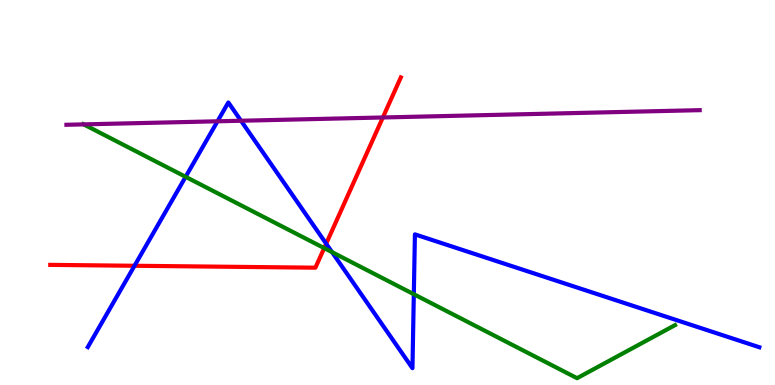[{'lines': ['blue', 'red'], 'intersections': [{'x': 1.74, 'y': 3.1}, {'x': 4.21, 'y': 3.67}]}, {'lines': ['green', 'red'], 'intersections': [{'x': 4.18, 'y': 3.56}]}, {'lines': ['purple', 'red'], 'intersections': [{'x': 4.94, 'y': 6.95}]}, {'lines': ['blue', 'green'], 'intersections': [{'x': 2.4, 'y': 5.41}, {'x': 4.28, 'y': 3.45}, {'x': 5.34, 'y': 2.36}]}, {'lines': ['blue', 'purple'], 'intersections': [{'x': 2.81, 'y': 6.85}, {'x': 3.11, 'y': 6.86}]}, {'lines': ['green', 'purple'], 'intersections': [{'x': 1.08, 'y': 6.77}]}]